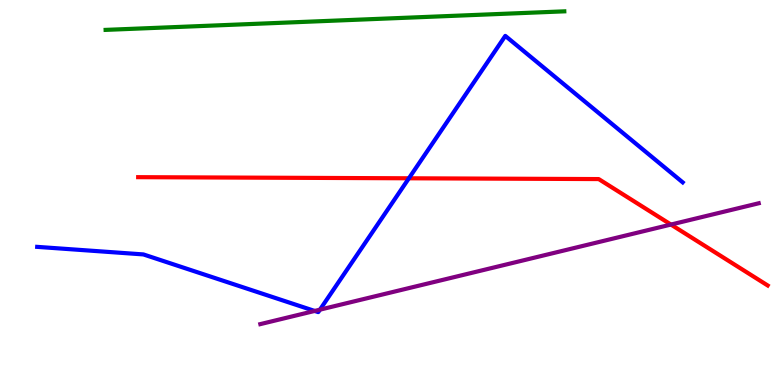[{'lines': ['blue', 'red'], 'intersections': [{'x': 5.28, 'y': 5.37}]}, {'lines': ['green', 'red'], 'intersections': []}, {'lines': ['purple', 'red'], 'intersections': [{'x': 8.66, 'y': 4.17}]}, {'lines': ['blue', 'green'], 'intersections': []}, {'lines': ['blue', 'purple'], 'intersections': [{'x': 4.06, 'y': 1.92}, {'x': 4.13, 'y': 1.96}]}, {'lines': ['green', 'purple'], 'intersections': []}]